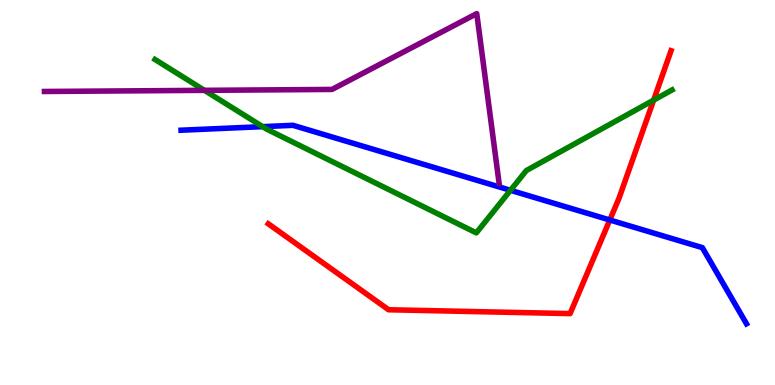[{'lines': ['blue', 'red'], 'intersections': [{'x': 7.87, 'y': 4.29}]}, {'lines': ['green', 'red'], 'intersections': [{'x': 8.43, 'y': 7.4}]}, {'lines': ['purple', 'red'], 'intersections': []}, {'lines': ['blue', 'green'], 'intersections': [{'x': 3.39, 'y': 6.71}, {'x': 6.59, 'y': 5.06}]}, {'lines': ['blue', 'purple'], 'intersections': []}, {'lines': ['green', 'purple'], 'intersections': [{'x': 2.64, 'y': 7.65}]}]